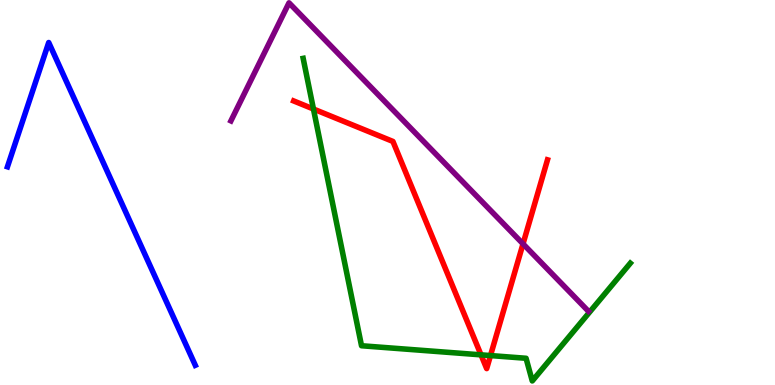[{'lines': ['blue', 'red'], 'intersections': []}, {'lines': ['green', 'red'], 'intersections': [{'x': 4.04, 'y': 7.17}, {'x': 6.21, 'y': 0.783}, {'x': 6.33, 'y': 0.764}]}, {'lines': ['purple', 'red'], 'intersections': [{'x': 6.75, 'y': 3.67}]}, {'lines': ['blue', 'green'], 'intersections': []}, {'lines': ['blue', 'purple'], 'intersections': []}, {'lines': ['green', 'purple'], 'intersections': []}]